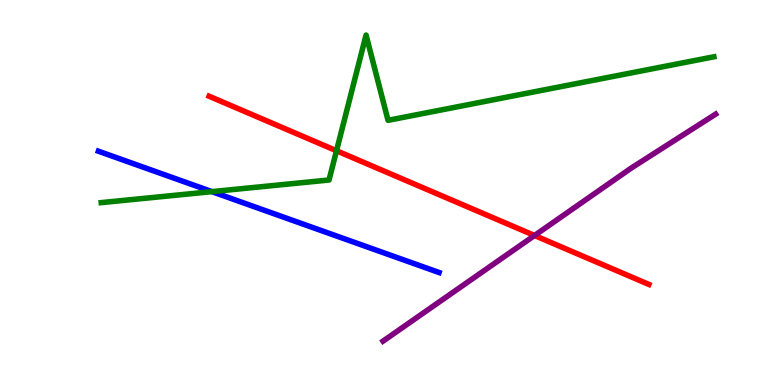[{'lines': ['blue', 'red'], 'intersections': []}, {'lines': ['green', 'red'], 'intersections': [{'x': 4.34, 'y': 6.08}]}, {'lines': ['purple', 'red'], 'intersections': [{'x': 6.9, 'y': 3.88}]}, {'lines': ['blue', 'green'], 'intersections': [{'x': 2.73, 'y': 5.02}]}, {'lines': ['blue', 'purple'], 'intersections': []}, {'lines': ['green', 'purple'], 'intersections': []}]